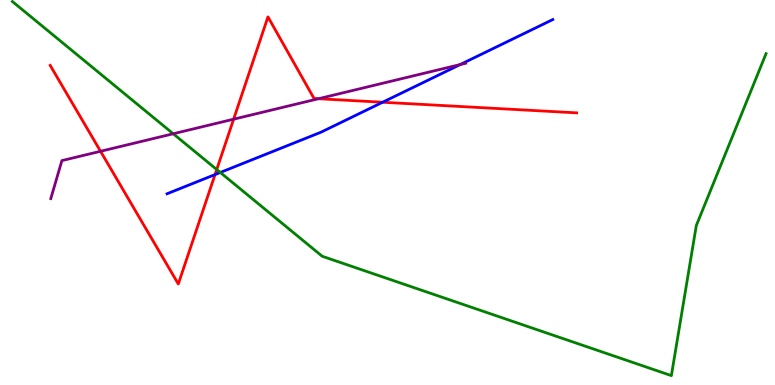[{'lines': ['blue', 'red'], 'intersections': [{'x': 2.77, 'y': 5.47}, {'x': 4.94, 'y': 7.34}]}, {'lines': ['green', 'red'], 'intersections': [{'x': 2.8, 'y': 5.6}]}, {'lines': ['purple', 'red'], 'intersections': [{'x': 1.3, 'y': 6.07}, {'x': 3.01, 'y': 6.9}, {'x': 4.11, 'y': 7.44}]}, {'lines': ['blue', 'green'], 'intersections': [{'x': 2.84, 'y': 5.52}]}, {'lines': ['blue', 'purple'], 'intersections': [{'x': 5.94, 'y': 8.32}]}, {'lines': ['green', 'purple'], 'intersections': [{'x': 2.24, 'y': 6.53}]}]